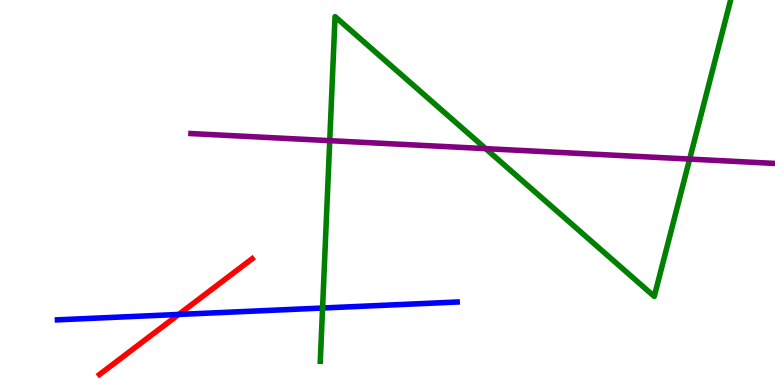[{'lines': ['blue', 'red'], 'intersections': [{'x': 2.31, 'y': 1.83}]}, {'lines': ['green', 'red'], 'intersections': []}, {'lines': ['purple', 'red'], 'intersections': []}, {'lines': ['blue', 'green'], 'intersections': [{'x': 4.16, 'y': 2.0}]}, {'lines': ['blue', 'purple'], 'intersections': []}, {'lines': ['green', 'purple'], 'intersections': [{'x': 4.25, 'y': 6.35}, {'x': 6.27, 'y': 6.14}, {'x': 8.9, 'y': 5.87}]}]